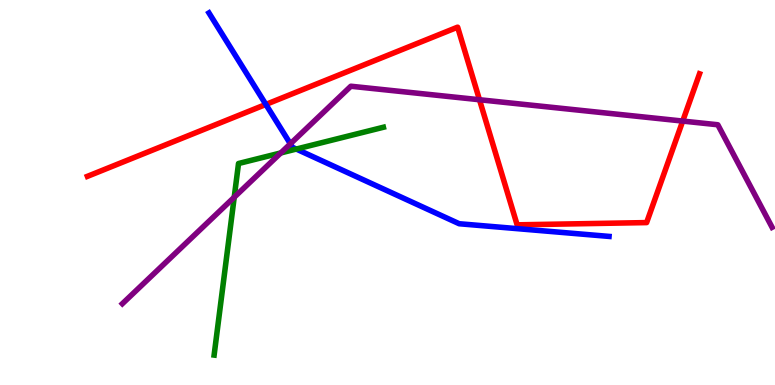[{'lines': ['blue', 'red'], 'intersections': [{'x': 3.43, 'y': 7.29}]}, {'lines': ['green', 'red'], 'intersections': []}, {'lines': ['purple', 'red'], 'intersections': [{'x': 6.19, 'y': 7.41}, {'x': 8.81, 'y': 6.86}]}, {'lines': ['blue', 'green'], 'intersections': [{'x': 3.82, 'y': 6.13}]}, {'lines': ['blue', 'purple'], 'intersections': [{'x': 3.75, 'y': 6.26}]}, {'lines': ['green', 'purple'], 'intersections': [{'x': 3.02, 'y': 4.88}, {'x': 3.62, 'y': 6.03}]}]